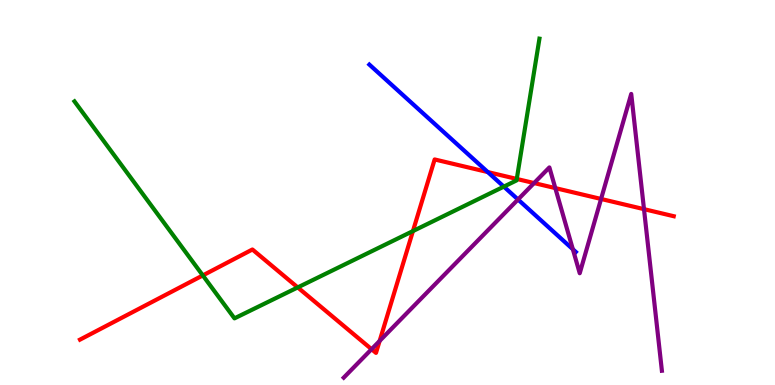[{'lines': ['blue', 'red'], 'intersections': [{'x': 6.29, 'y': 5.53}]}, {'lines': ['green', 'red'], 'intersections': [{'x': 2.62, 'y': 2.85}, {'x': 3.84, 'y': 2.53}, {'x': 5.33, 'y': 4.0}, {'x': 6.67, 'y': 5.35}]}, {'lines': ['purple', 'red'], 'intersections': [{'x': 4.79, 'y': 0.93}, {'x': 4.9, 'y': 1.14}, {'x': 6.89, 'y': 5.25}, {'x': 7.17, 'y': 5.11}, {'x': 7.76, 'y': 4.83}, {'x': 8.31, 'y': 4.57}]}, {'lines': ['blue', 'green'], 'intersections': [{'x': 6.5, 'y': 5.15}]}, {'lines': ['blue', 'purple'], 'intersections': [{'x': 6.68, 'y': 4.82}, {'x': 7.39, 'y': 3.53}]}, {'lines': ['green', 'purple'], 'intersections': []}]